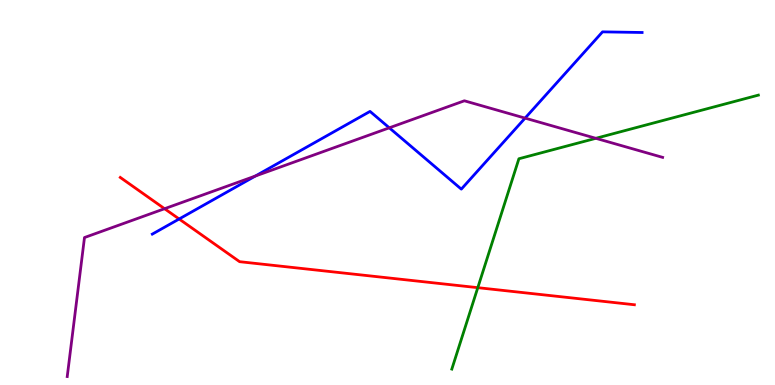[{'lines': ['blue', 'red'], 'intersections': [{'x': 2.31, 'y': 4.31}]}, {'lines': ['green', 'red'], 'intersections': [{'x': 6.17, 'y': 2.53}]}, {'lines': ['purple', 'red'], 'intersections': [{'x': 2.12, 'y': 4.58}]}, {'lines': ['blue', 'green'], 'intersections': []}, {'lines': ['blue', 'purple'], 'intersections': [{'x': 3.3, 'y': 5.43}, {'x': 5.02, 'y': 6.68}, {'x': 6.78, 'y': 6.93}]}, {'lines': ['green', 'purple'], 'intersections': [{'x': 7.69, 'y': 6.41}]}]